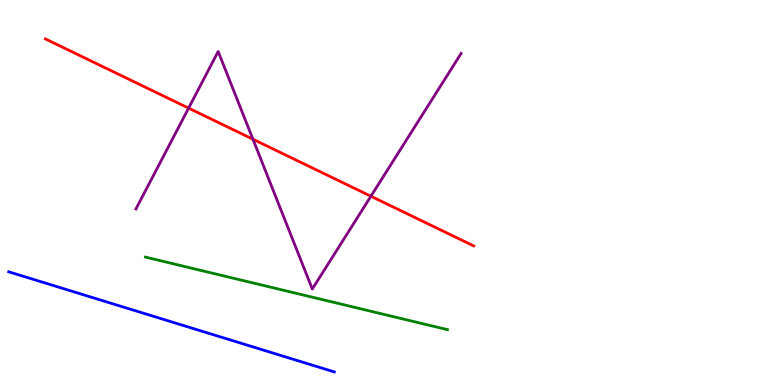[{'lines': ['blue', 'red'], 'intersections': []}, {'lines': ['green', 'red'], 'intersections': []}, {'lines': ['purple', 'red'], 'intersections': [{'x': 2.43, 'y': 7.19}, {'x': 3.26, 'y': 6.38}, {'x': 4.79, 'y': 4.9}]}, {'lines': ['blue', 'green'], 'intersections': []}, {'lines': ['blue', 'purple'], 'intersections': []}, {'lines': ['green', 'purple'], 'intersections': []}]